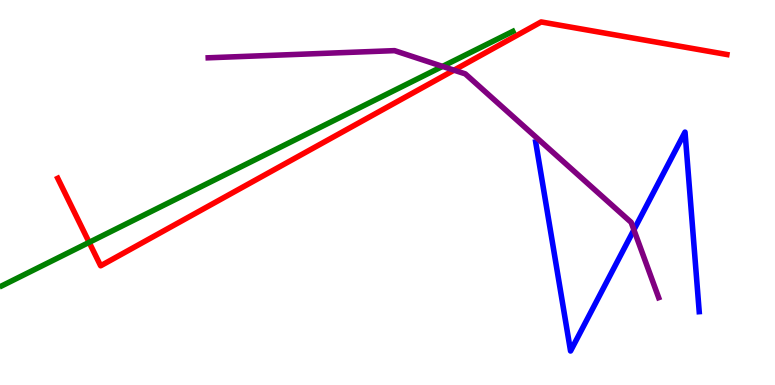[{'lines': ['blue', 'red'], 'intersections': []}, {'lines': ['green', 'red'], 'intersections': [{'x': 1.15, 'y': 3.7}]}, {'lines': ['purple', 'red'], 'intersections': [{'x': 5.86, 'y': 8.18}]}, {'lines': ['blue', 'green'], 'intersections': []}, {'lines': ['blue', 'purple'], 'intersections': [{'x': 8.18, 'y': 4.03}]}, {'lines': ['green', 'purple'], 'intersections': [{'x': 5.71, 'y': 8.28}]}]